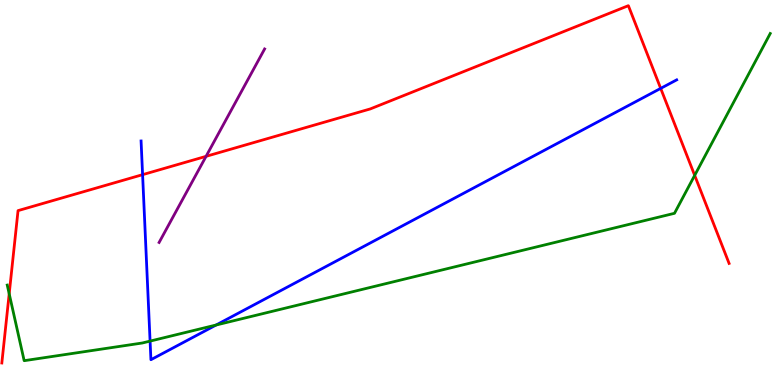[{'lines': ['blue', 'red'], 'intersections': [{'x': 1.84, 'y': 5.46}, {'x': 8.53, 'y': 7.7}]}, {'lines': ['green', 'red'], 'intersections': [{'x': 0.119, 'y': 2.37}, {'x': 8.96, 'y': 5.44}]}, {'lines': ['purple', 'red'], 'intersections': [{'x': 2.66, 'y': 5.94}]}, {'lines': ['blue', 'green'], 'intersections': [{'x': 1.94, 'y': 1.14}, {'x': 2.79, 'y': 1.56}]}, {'lines': ['blue', 'purple'], 'intersections': []}, {'lines': ['green', 'purple'], 'intersections': []}]